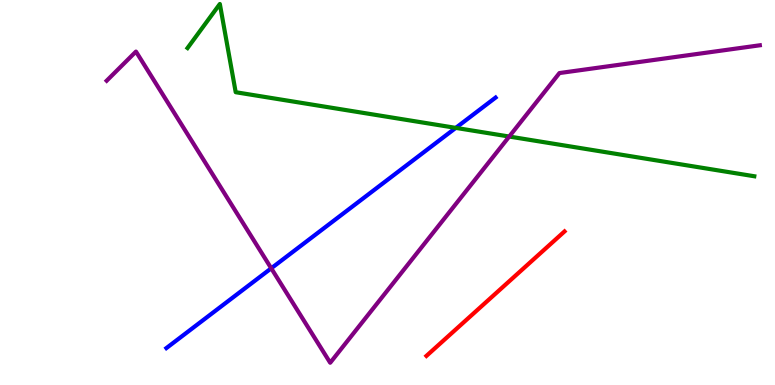[{'lines': ['blue', 'red'], 'intersections': []}, {'lines': ['green', 'red'], 'intersections': []}, {'lines': ['purple', 'red'], 'intersections': []}, {'lines': ['blue', 'green'], 'intersections': [{'x': 5.88, 'y': 6.68}]}, {'lines': ['blue', 'purple'], 'intersections': [{'x': 3.5, 'y': 3.03}]}, {'lines': ['green', 'purple'], 'intersections': [{'x': 6.57, 'y': 6.45}]}]